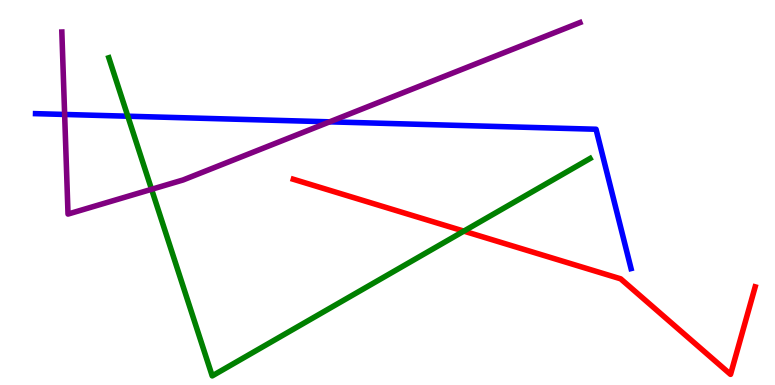[{'lines': ['blue', 'red'], 'intersections': []}, {'lines': ['green', 'red'], 'intersections': [{'x': 5.99, 'y': 4.0}]}, {'lines': ['purple', 'red'], 'intersections': []}, {'lines': ['blue', 'green'], 'intersections': [{'x': 1.65, 'y': 6.98}]}, {'lines': ['blue', 'purple'], 'intersections': [{'x': 0.834, 'y': 7.03}, {'x': 4.25, 'y': 6.84}]}, {'lines': ['green', 'purple'], 'intersections': [{'x': 1.96, 'y': 5.08}]}]